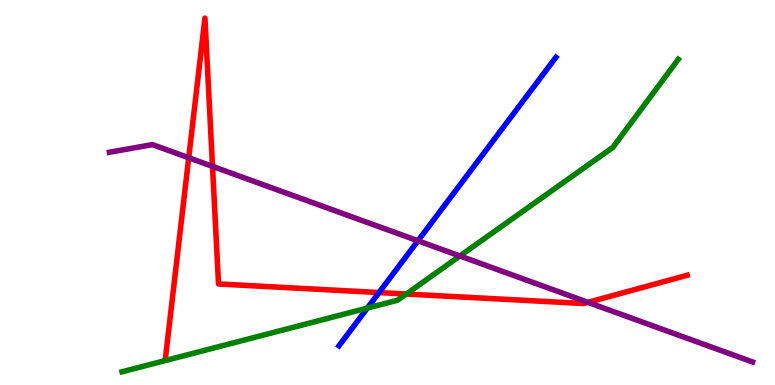[{'lines': ['blue', 'red'], 'intersections': [{'x': 4.89, 'y': 2.4}]}, {'lines': ['green', 'red'], 'intersections': [{'x': 5.24, 'y': 2.36}]}, {'lines': ['purple', 'red'], 'intersections': [{'x': 2.44, 'y': 5.9}, {'x': 2.74, 'y': 5.68}, {'x': 7.59, 'y': 2.15}]}, {'lines': ['blue', 'green'], 'intersections': [{'x': 4.74, 'y': 2.0}]}, {'lines': ['blue', 'purple'], 'intersections': [{'x': 5.39, 'y': 3.75}]}, {'lines': ['green', 'purple'], 'intersections': [{'x': 5.93, 'y': 3.35}]}]